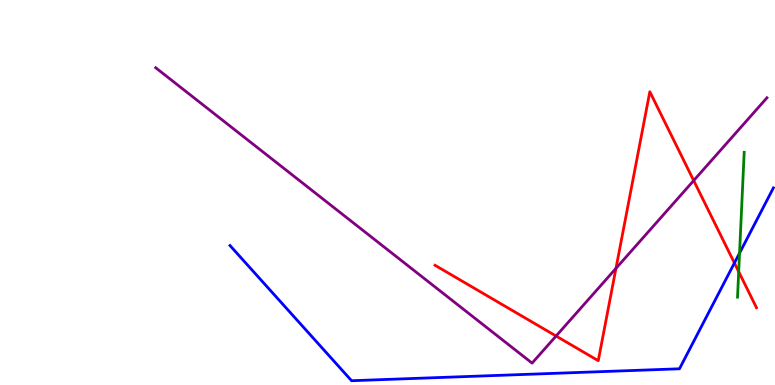[{'lines': ['blue', 'red'], 'intersections': [{'x': 9.48, 'y': 3.17}]}, {'lines': ['green', 'red'], 'intersections': [{'x': 9.53, 'y': 2.94}]}, {'lines': ['purple', 'red'], 'intersections': [{'x': 7.18, 'y': 1.27}, {'x': 7.95, 'y': 3.03}, {'x': 8.95, 'y': 5.31}]}, {'lines': ['blue', 'green'], 'intersections': [{'x': 9.54, 'y': 3.43}]}, {'lines': ['blue', 'purple'], 'intersections': []}, {'lines': ['green', 'purple'], 'intersections': []}]